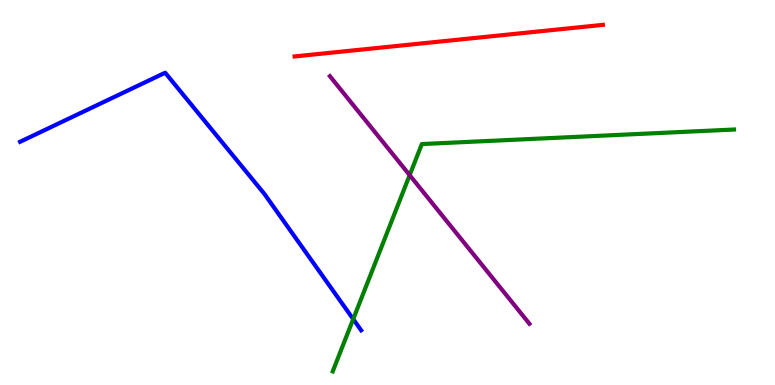[{'lines': ['blue', 'red'], 'intersections': []}, {'lines': ['green', 'red'], 'intersections': []}, {'lines': ['purple', 'red'], 'intersections': []}, {'lines': ['blue', 'green'], 'intersections': [{'x': 4.56, 'y': 1.71}]}, {'lines': ['blue', 'purple'], 'intersections': []}, {'lines': ['green', 'purple'], 'intersections': [{'x': 5.29, 'y': 5.45}]}]